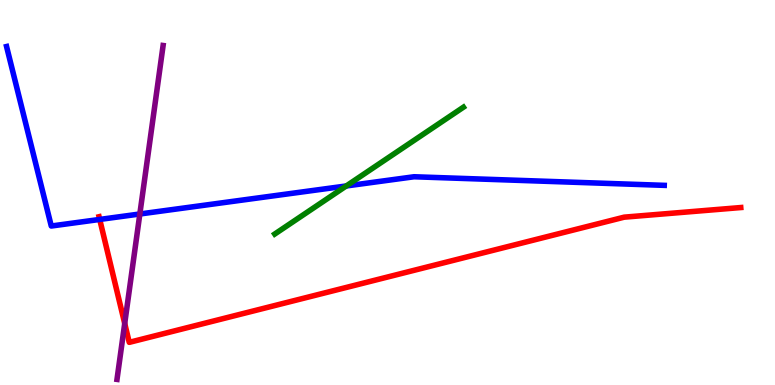[{'lines': ['blue', 'red'], 'intersections': [{'x': 1.29, 'y': 4.3}]}, {'lines': ['green', 'red'], 'intersections': []}, {'lines': ['purple', 'red'], 'intersections': [{'x': 1.61, 'y': 1.6}]}, {'lines': ['blue', 'green'], 'intersections': [{'x': 4.47, 'y': 5.17}]}, {'lines': ['blue', 'purple'], 'intersections': [{'x': 1.8, 'y': 4.44}]}, {'lines': ['green', 'purple'], 'intersections': []}]